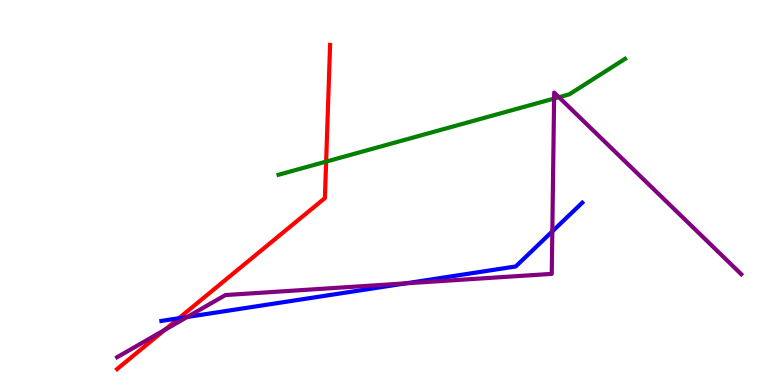[{'lines': ['blue', 'red'], 'intersections': [{'x': 2.31, 'y': 1.73}]}, {'lines': ['green', 'red'], 'intersections': [{'x': 4.21, 'y': 5.8}]}, {'lines': ['purple', 'red'], 'intersections': [{'x': 2.13, 'y': 1.43}]}, {'lines': ['blue', 'green'], 'intersections': []}, {'lines': ['blue', 'purple'], 'intersections': [{'x': 2.42, 'y': 1.77}, {'x': 5.24, 'y': 2.64}, {'x': 7.13, 'y': 3.99}]}, {'lines': ['green', 'purple'], 'intersections': [{'x': 7.15, 'y': 7.44}, {'x': 7.21, 'y': 7.48}]}]